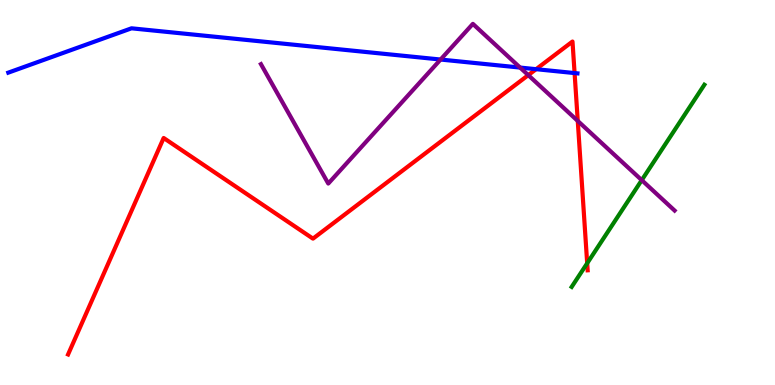[{'lines': ['blue', 'red'], 'intersections': [{'x': 6.92, 'y': 8.2}, {'x': 7.41, 'y': 8.1}]}, {'lines': ['green', 'red'], 'intersections': [{'x': 7.58, 'y': 3.16}]}, {'lines': ['purple', 'red'], 'intersections': [{'x': 6.82, 'y': 8.05}, {'x': 7.45, 'y': 6.86}]}, {'lines': ['blue', 'green'], 'intersections': []}, {'lines': ['blue', 'purple'], 'intersections': [{'x': 5.68, 'y': 8.45}, {'x': 6.71, 'y': 8.24}]}, {'lines': ['green', 'purple'], 'intersections': [{'x': 8.28, 'y': 5.32}]}]